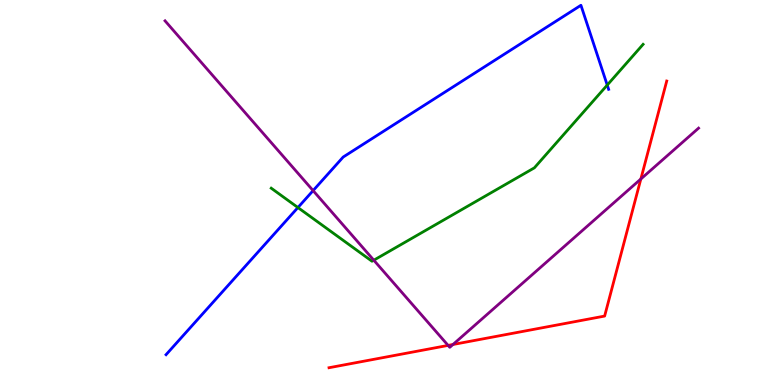[{'lines': ['blue', 'red'], 'intersections': []}, {'lines': ['green', 'red'], 'intersections': []}, {'lines': ['purple', 'red'], 'intersections': [{'x': 5.78, 'y': 1.03}, {'x': 5.84, 'y': 1.05}, {'x': 8.27, 'y': 5.35}]}, {'lines': ['blue', 'green'], 'intersections': [{'x': 3.84, 'y': 4.61}, {'x': 7.84, 'y': 7.79}]}, {'lines': ['blue', 'purple'], 'intersections': [{'x': 4.04, 'y': 5.05}]}, {'lines': ['green', 'purple'], 'intersections': [{'x': 4.82, 'y': 3.24}]}]